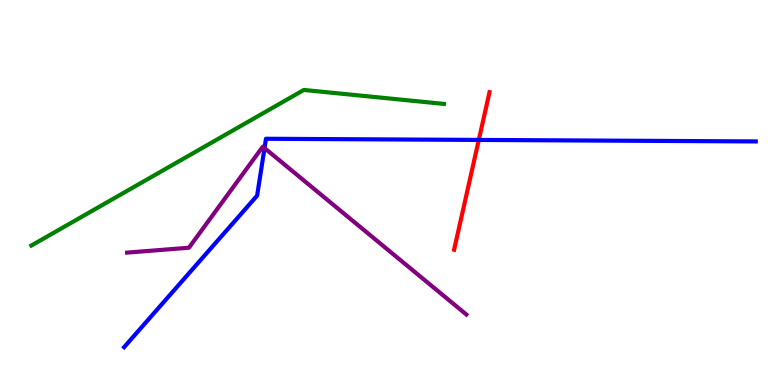[{'lines': ['blue', 'red'], 'intersections': [{'x': 6.18, 'y': 6.37}]}, {'lines': ['green', 'red'], 'intersections': []}, {'lines': ['purple', 'red'], 'intersections': []}, {'lines': ['blue', 'green'], 'intersections': []}, {'lines': ['blue', 'purple'], 'intersections': [{'x': 3.41, 'y': 6.15}]}, {'lines': ['green', 'purple'], 'intersections': []}]